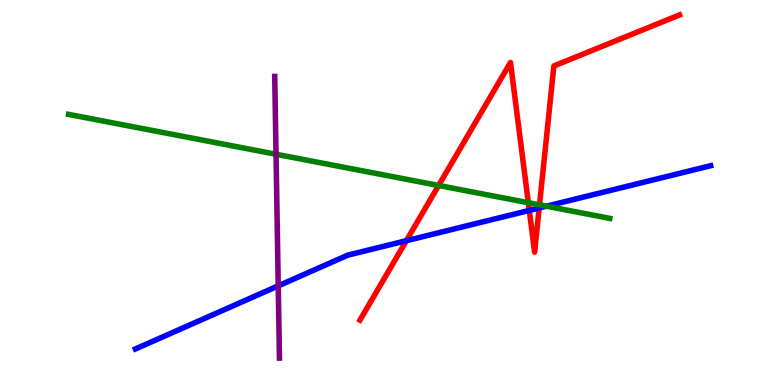[{'lines': ['blue', 'red'], 'intersections': [{'x': 5.24, 'y': 3.75}, {'x': 6.83, 'y': 4.53}, {'x': 6.96, 'y': 4.6}]}, {'lines': ['green', 'red'], 'intersections': [{'x': 5.66, 'y': 5.18}, {'x': 6.82, 'y': 4.73}, {'x': 6.96, 'y': 4.68}]}, {'lines': ['purple', 'red'], 'intersections': []}, {'lines': ['blue', 'green'], 'intersections': [{'x': 7.05, 'y': 4.64}]}, {'lines': ['blue', 'purple'], 'intersections': [{'x': 3.59, 'y': 2.57}]}, {'lines': ['green', 'purple'], 'intersections': [{'x': 3.56, 'y': 5.99}]}]